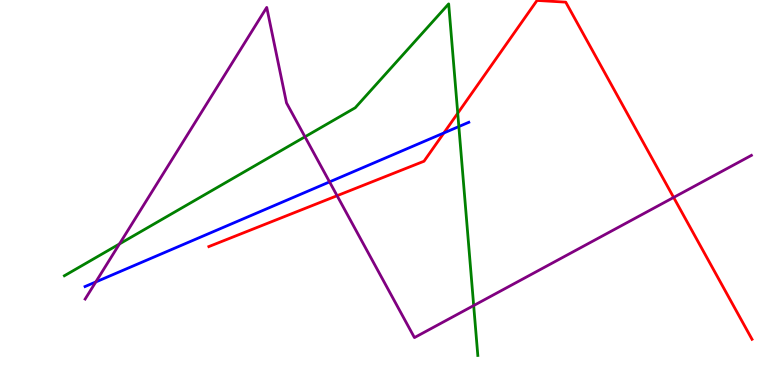[{'lines': ['blue', 'red'], 'intersections': [{'x': 5.73, 'y': 6.55}]}, {'lines': ['green', 'red'], 'intersections': [{'x': 5.91, 'y': 7.06}]}, {'lines': ['purple', 'red'], 'intersections': [{'x': 4.35, 'y': 4.92}, {'x': 8.69, 'y': 4.87}]}, {'lines': ['blue', 'green'], 'intersections': [{'x': 5.92, 'y': 6.71}]}, {'lines': ['blue', 'purple'], 'intersections': [{'x': 1.24, 'y': 2.68}, {'x': 4.25, 'y': 5.28}]}, {'lines': ['green', 'purple'], 'intersections': [{'x': 1.54, 'y': 3.66}, {'x': 3.94, 'y': 6.45}, {'x': 6.11, 'y': 2.06}]}]